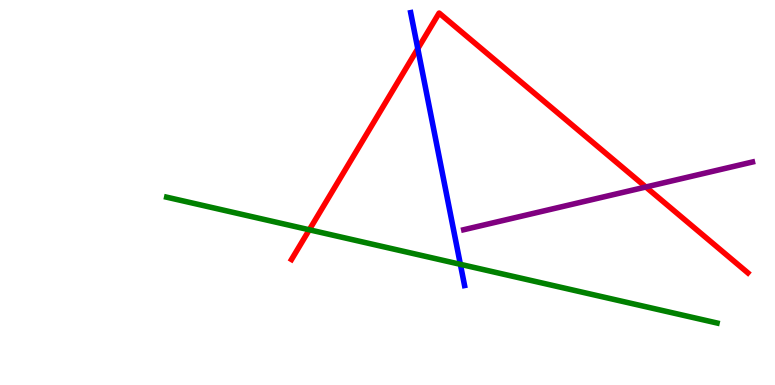[{'lines': ['blue', 'red'], 'intersections': [{'x': 5.39, 'y': 8.74}]}, {'lines': ['green', 'red'], 'intersections': [{'x': 3.99, 'y': 4.03}]}, {'lines': ['purple', 'red'], 'intersections': [{'x': 8.33, 'y': 5.14}]}, {'lines': ['blue', 'green'], 'intersections': [{'x': 5.94, 'y': 3.13}]}, {'lines': ['blue', 'purple'], 'intersections': []}, {'lines': ['green', 'purple'], 'intersections': []}]